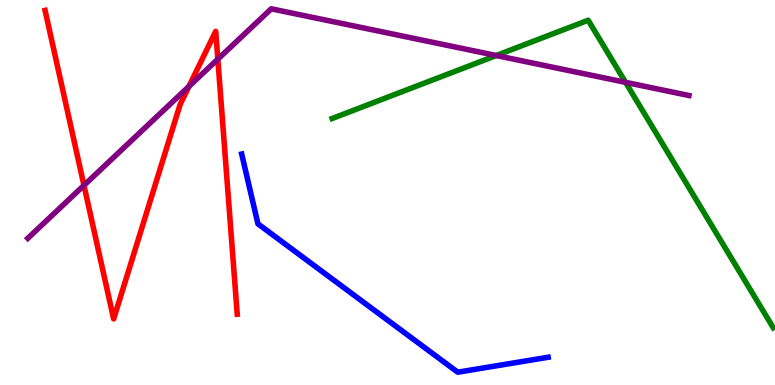[{'lines': ['blue', 'red'], 'intersections': []}, {'lines': ['green', 'red'], 'intersections': []}, {'lines': ['purple', 'red'], 'intersections': [{'x': 1.08, 'y': 5.19}, {'x': 2.44, 'y': 7.76}, {'x': 2.81, 'y': 8.46}]}, {'lines': ['blue', 'green'], 'intersections': []}, {'lines': ['blue', 'purple'], 'intersections': []}, {'lines': ['green', 'purple'], 'intersections': [{'x': 6.4, 'y': 8.56}, {'x': 8.07, 'y': 7.86}]}]